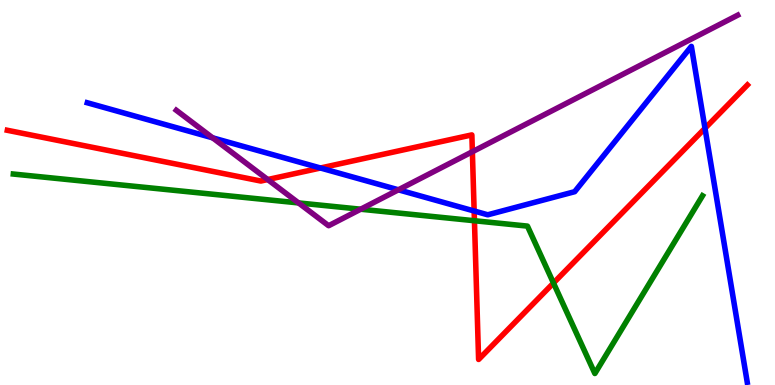[{'lines': ['blue', 'red'], 'intersections': [{'x': 4.14, 'y': 5.64}, {'x': 6.12, 'y': 4.52}, {'x': 9.1, 'y': 6.67}]}, {'lines': ['green', 'red'], 'intersections': [{'x': 6.12, 'y': 4.27}, {'x': 7.14, 'y': 2.65}]}, {'lines': ['purple', 'red'], 'intersections': [{'x': 3.45, 'y': 5.34}, {'x': 6.1, 'y': 6.06}]}, {'lines': ['blue', 'green'], 'intersections': []}, {'lines': ['blue', 'purple'], 'intersections': [{'x': 2.74, 'y': 6.42}, {'x': 5.14, 'y': 5.07}]}, {'lines': ['green', 'purple'], 'intersections': [{'x': 3.85, 'y': 4.73}, {'x': 4.65, 'y': 4.57}]}]